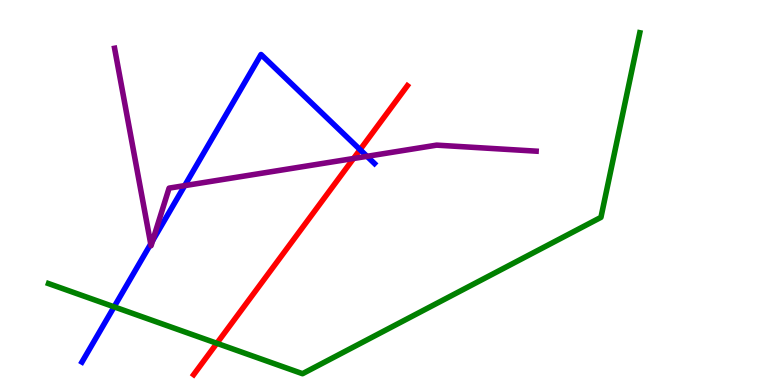[{'lines': ['blue', 'red'], 'intersections': [{'x': 4.65, 'y': 6.11}]}, {'lines': ['green', 'red'], 'intersections': [{'x': 2.8, 'y': 1.08}]}, {'lines': ['purple', 'red'], 'intersections': [{'x': 4.56, 'y': 5.88}]}, {'lines': ['blue', 'green'], 'intersections': [{'x': 1.47, 'y': 2.03}]}, {'lines': ['blue', 'purple'], 'intersections': [{'x': 1.94, 'y': 3.66}, {'x': 1.97, 'y': 3.75}, {'x': 2.38, 'y': 5.18}, {'x': 4.74, 'y': 5.94}]}, {'lines': ['green', 'purple'], 'intersections': []}]